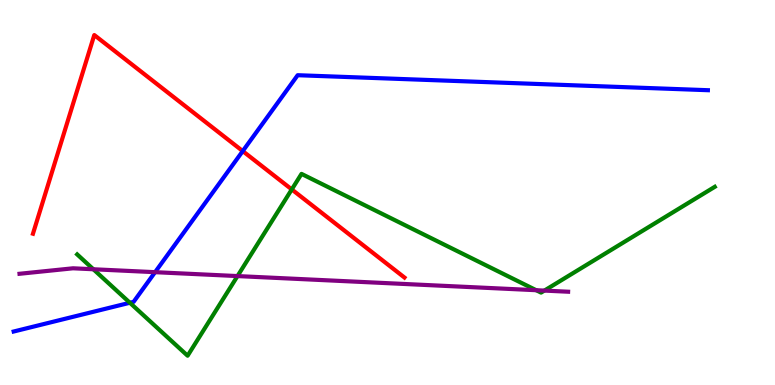[{'lines': ['blue', 'red'], 'intersections': [{'x': 3.13, 'y': 6.08}]}, {'lines': ['green', 'red'], 'intersections': [{'x': 3.76, 'y': 5.08}]}, {'lines': ['purple', 'red'], 'intersections': []}, {'lines': ['blue', 'green'], 'intersections': [{'x': 1.68, 'y': 2.14}]}, {'lines': ['blue', 'purple'], 'intersections': [{'x': 2.0, 'y': 2.93}]}, {'lines': ['green', 'purple'], 'intersections': [{'x': 1.2, 'y': 3.01}, {'x': 3.06, 'y': 2.83}, {'x': 6.92, 'y': 2.46}, {'x': 7.02, 'y': 2.45}]}]